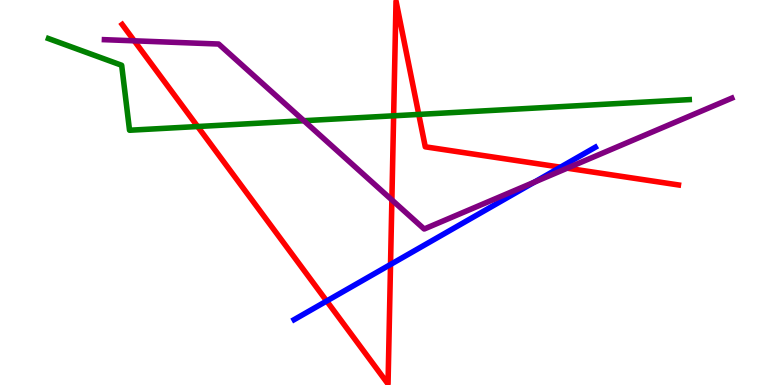[{'lines': ['blue', 'red'], 'intersections': [{'x': 4.22, 'y': 2.18}, {'x': 5.04, 'y': 3.13}, {'x': 7.23, 'y': 5.66}]}, {'lines': ['green', 'red'], 'intersections': [{'x': 2.55, 'y': 6.71}, {'x': 5.08, 'y': 6.99}, {'x': 5.4, 'y': 7.03}]}, {'lines': ['purple', 'red'], 'intersections': [{'x': 1.73, 'y': 8.94}, {'x': 5.06, 'y': 4.81}, {'x': 7.32, 'y': 5.63}]}, {'lines': ['blue', 'green'], 'intersections': []}, {'lines': ['blue', 'purple'], 'intersections': [{'x': 6.9, 'y': 5.27}]}, {'lines': ['green', 'purple'], 'intersections': [{'x': 3.92, 'y': 6.86}]}]